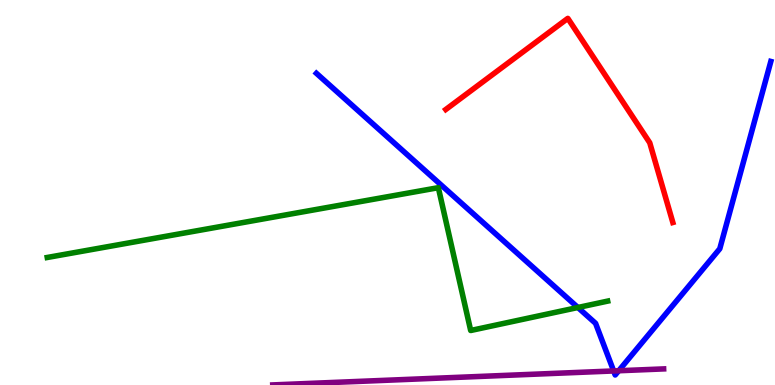[{'lines': ['blue', 'red'], 'intersections': []}, {'lines': ['green', 'red'], 'intersections': []}, {'lines': ['purple', 'red'], 'intersections': []}, {'lines': ['blue', 'green'], 'intersections': [{'x': 7.46, 'y': 2.01}]}, {'lines': ['blue', 'purple'], 'intersections': [{'x': 7.92, 'y': 0.365}, {'x': 7.98, 'y': 0.37}]}, {'lines': ['green', 'purple'], 'intersections': []}]